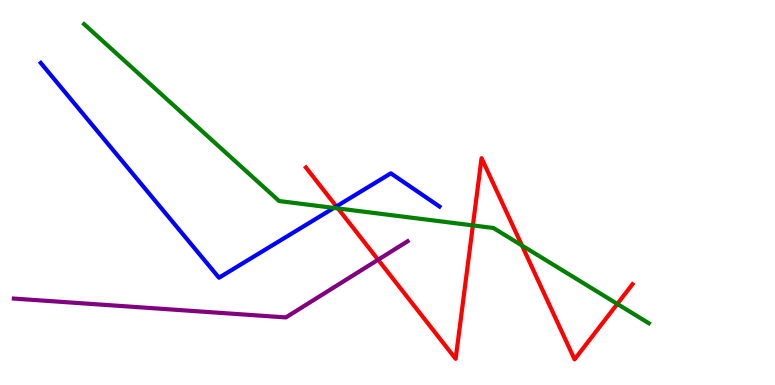[{'lines': ['blue', 'red'], 'intersections': [{'x': 4.34, 'y': 4.64}]}, {'lines': ['green', 'red'], 'intersections': [{'x': 4.36, 'y': 4.59}, {'x': 6.1, 'y': 4.15}, {'x': 6.73, 'y': 3.62}, {'x': 7.97, 'y': 2.11}]}, {'lines': ['purple', 'red'], 'intersections': [{'x': 4.88, 'y': 3.25}]}, {'lines': ['blue', 'green'], 'intersections': [{'x': 4.31, 'y': 4.6}]}, {'lines': ['blue', 'purple'], 'intersections': []}, {'lines': ['green', 'purple'], 'intersections': []}]